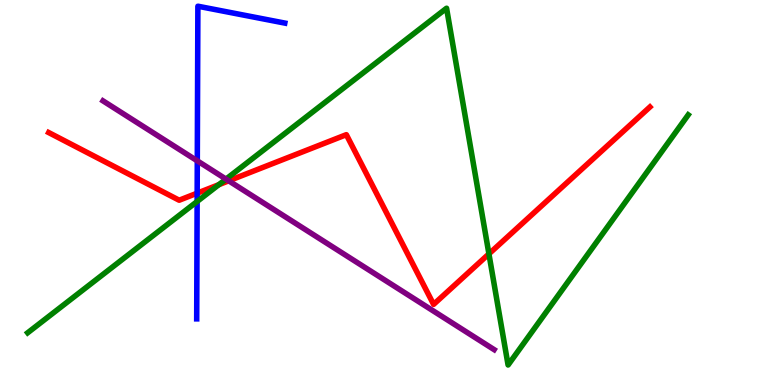[{'lines': ['blue', 'red'], 'intersections': [{'x': 2.54, 'y': 4.98}]}, {'lines': ['green', 'red'], 'intersections': [{'x': 2.82, 'y': 5.2}, {'x': 6.31, 'y': 3.41}]}, {'lines': ['purple', 'red'], 'intersections': [{'x': 2.95, 'y': 5.3}]}, {'lines': ['blue', 'green'], 'intersections': [{'x': 2.54, 'y': 4.77}]}, {'lines': ['blue', 'purple'], 'intersections': [{'x': 2.55, 'y': 5.82}]}, {'lines': ['green', 'purple'], 'intersections': [{'x': 2.92, 'y': 5.35}]}]